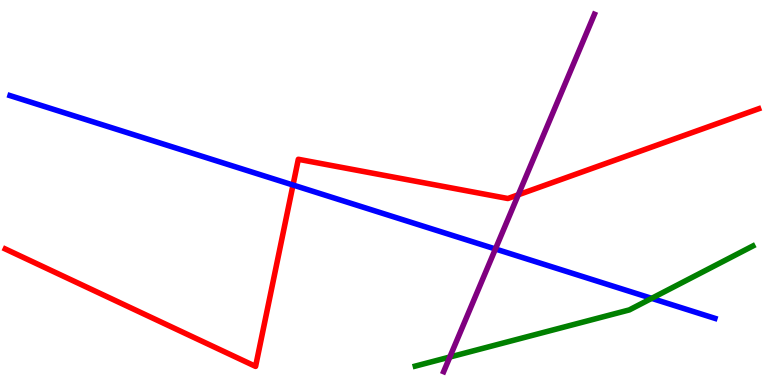[{'lines': ['blue', 'red'], 'intersections': [{'x': 3.78, 'y': 5.19}]}, {'lines': ['green', 'red'], 'intersections': []}, {'lines': ['purple', 'red'], 'intersections': [{'x': 6.69, 'y': 4.94}]}, {'lines': ['blue', 'green'], 'intersections': [{'x': 8.41, 'y': 2.25}]}, {'lines': ['blue', 'purple'], 'intersections': [{'x': 6.39, 'y': 3.53}]}, {'lines': ['green', 'purple'], 'intersections': [{'x': 5.8, 'y': 0.726}]}]